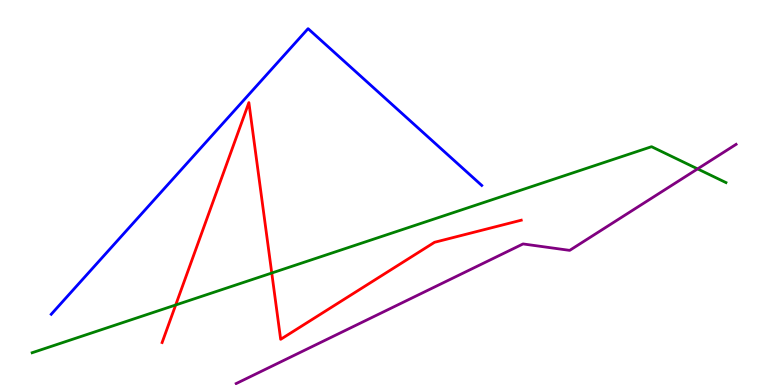[{'lines': ['blue', 'red'], 'intersections': []}, {'lines': ['green', 'red'], 'intersections': [{'x': 2.27, 'y': 2.08}, {'x': 3.51, 'y': 2.91}]}, {'lines': ['purple', 'red'], 'intersections': []}, {'lines': ['blue', 'green'], 'intersections': []}, {'lines': ['blue', 'purple'], 'intersections': []}, {'lines': ['green', 'purple'], 'intersections': [{'x': 9.0, 'y': 5.61}]}]